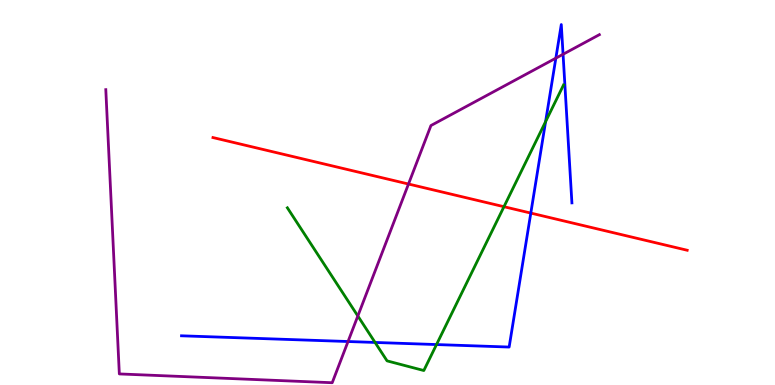[{'lines': ['blue', 'red'], 'intersections': [{'x': 6.85, 'y': 4.47}]}, {'lines': ['green', 'red'], 'intersections': [{'x': 6.5, 'y': 4.63}]}, {'lines': ['purple', 'red'], 'intersections': [{'x': 5.27, 'y': 5.22}]}, {'lines': ['blue', 'green'], 'intersections': [{'x': 4.84, 'y': 1.11}, {'x': 5.63, 'y': 1.05}, {'x': 7.04, 'y': 6.84}]}, {'lines': ['blue', 'purple'], 'intersections': [{'x': 4.49, 'y': 1.13}, {'x': 7.17, 'y': 8.49}, {'x': 7.27, 'y': 8.59}]}, {'lines': ['green', 'purple'], 'intersections': [{'x': 4.62, 'y': 1.79}]}]